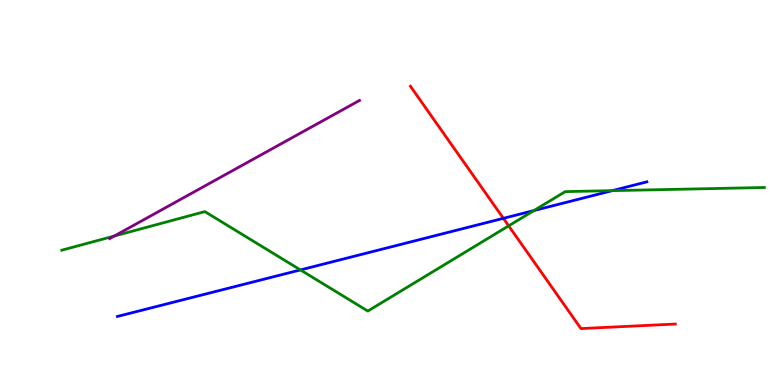[{'lines': ['blue', 'red'], 'intersections': [{'x': 6.5, 'y': 4.33}]}, {'lines': ['green', 'red'], 'intersections': [{'x': 6.56, 'y': 4.13}]}, {'lines': ['purple', 'red'], 'intersections': []}, {'lines': ['blue', 'green'], 'intersections': [{'x': 3.88, 'y': 2.99}, {'x': 6.89, 'y': 4.53}, {'x': 7.9, 'y': 5.05}]}, {'lines': ['blue', 'purple'], 'intersections': []}, {'lines': ['green', 'purple'], 'intersections': [{'x': 1.47, 'y': 3.87}]}]